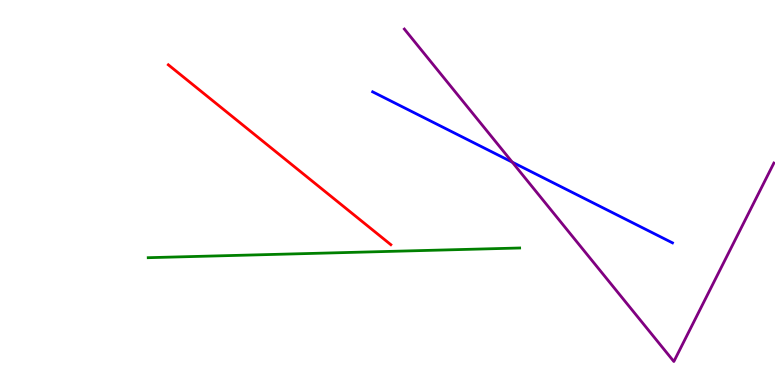[{'lines': ['blue', 'red'], 'intersections': []}, {'lines': ['green', 'red'], 'intersections': []}, {'lines': ['purple', 'red'], 'intersections': []}, {'lines': ['blue', 'green'], 'intersections': []}, {'lines': ['blue', 'purple'], 'intersections': [{'x': 6.61, 'y': 5.79}]}, {'lines': ['green', 'purple'], 'intersections': []}]